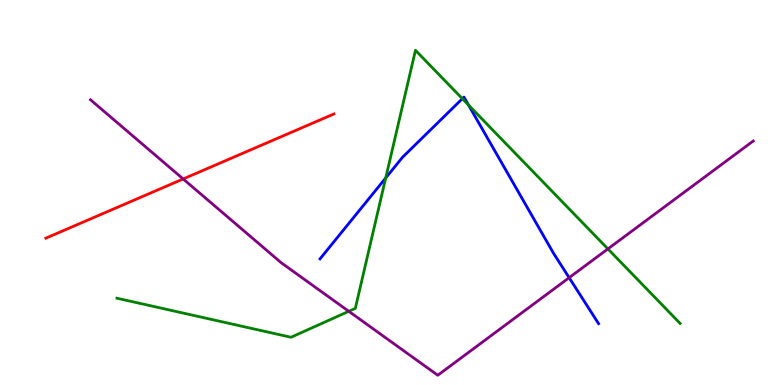[{'lines': ['blue', 'red'], 'intersections': []}, {'lines': ['green', 'red'], 'intersections': []}, {'lines': ['purple', 'red'], 'intersections': [{'x': 2.36, 'y': 5.35}]}, {'lines': ['blue', 'green'], 'intersections': [{'x': 4.98, 'y': 5.38}, {'x': 5.97, 'y': 7.44}, {'x': 6.05, 'y': 7.27}]}, {'lines': ['blue', 'purple'], 'intersections': [{'x': 7.34, 'y': 2.79}]}, {'lines': ['green', 'purple'], 'intersections': [{'x': 4.5, 'y': 1.91}, {'x': 7.84, 'y': 3.53}]}]